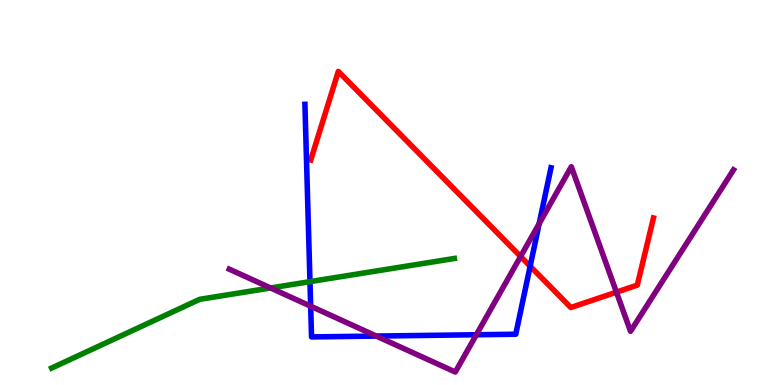[{'lines': ['blue', 'red'], 'intersections': [{'x': 6.84, 'y': 3.09}]}, {'lines': ['green', 'red'], 'intersections': []}, {'lines': ['purple', 'red'], 'intersections': [{'x': 6.72, 'y': 3.34}, {'x': 7.95, 'y': 2.41}]}, {'lines': ['blue', 'green'], 'intersections': [{'x': 4.0, 'y': 2.68}]}, {'lines': ['blue', 'purple'], 'intersections': [{'x': 4.01, 'y': 2.05}, {'x': 4.86, 'y': 1.27}, {'x': 6.15, 'y': 1.31}, {'x': 6.96, 'y': 4.19}]}, {'lines': ['green', 'purple'], 'intersections': [{'x': 3.49, 'y': 2.52}]}]